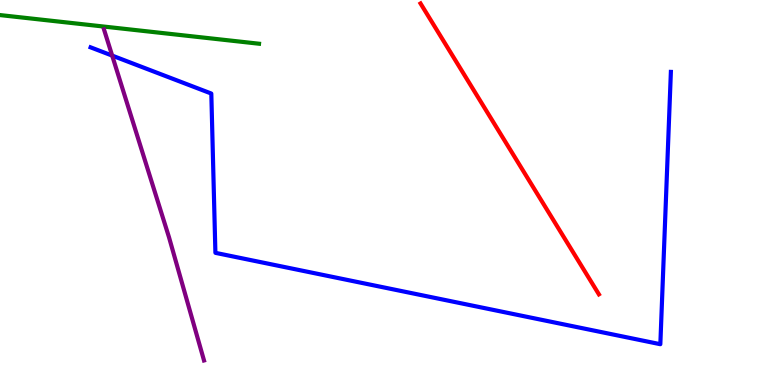[{'lines': ['blue', 'red'], 'intersections': []}, {'lines': ['green', 'red'], 'intersections': []}, {'lines': ['purple', 'red'], 'intersections': []}, {'lines': ['blue', 'green'], 'intersections': []}, {'lines': ['blue', 'purple'], 'intersections': [{'x': 1.45, 'y': 8.56}]}, {'lines': ['green', 'purple'], 'intersections': []}]